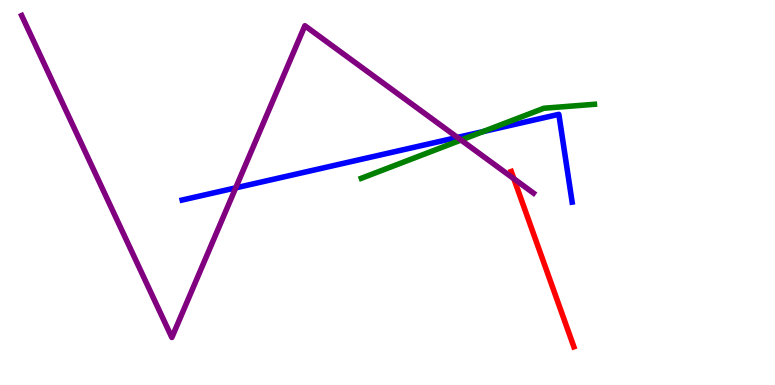[{'lines': ['blue', 'red'], 'intersections': []}, {'lines': ['green', 'red'], 'intersections': []}, {'lines': ['purple', 'red'], 'intersections': [{'x': 6.63, 'y': 5.36}]}, {'lines': ['blue', 'green'], 'intersections': [{'x': 6.23, 'y': 6.58}]}, {'lines': ['blue', 'purple'], 'intersections': [{'x': 3.04, 'y': 5.12}, {'x': 5.9, 'y': 6.43}]}, {'lines': ['green', 'purple'], 'intersections': [{'x': 5.95, 'y': 6.36}]}]